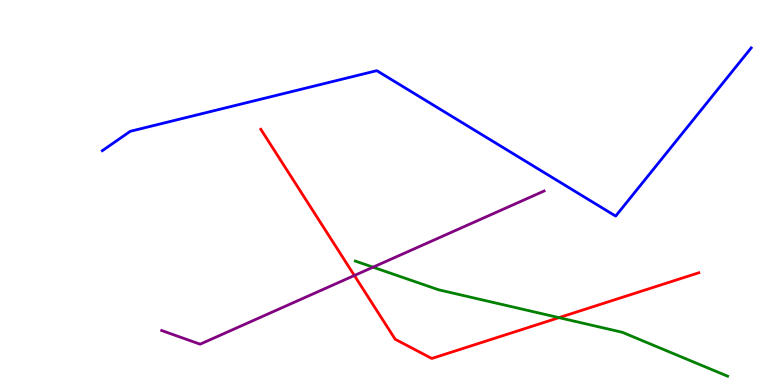[{'lines': ['blue', 'red'], 'intersections': []}, {'lines': ['green', 'red'], 'intersections': [{'x': 7.21, 'y': 1.75}]}, {'lines': ['purple', 'red'], 'intersections': [{'x': 4.57, 'y': 2.84}]}, {'lines': ['blue', 'green'], 'intersections': []}, {'lines': ['blue', 'purple'], 'intersections': []}, {'lines': ['green', 'purple'], 'intersections': [{'x': 4.81, 'y': 3.06}]}]